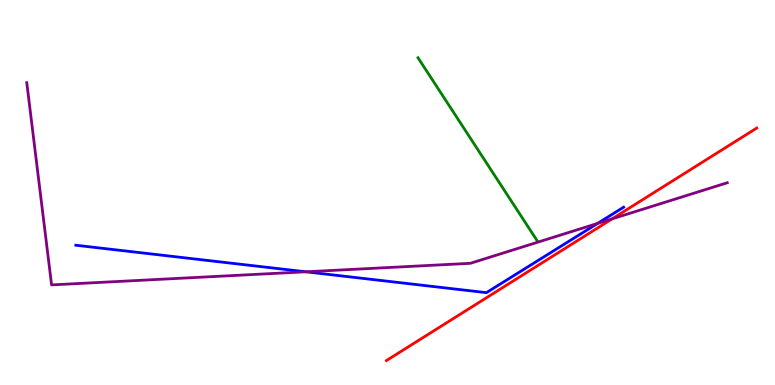[{'lines': ['blue', 'red'], 'intersections': []}, {'lines': ['green', 'red'], 'intersections': []}, {'lines': ['purple', 'red'], 'intersections': [{'x': 7.9, 'y': 4.32}]}, {'lines': ['blue', 'green'], 'intersections': []}, {'lines': ['blue', 'purple'], 'intersections': [{'x': 3.95, 'y': 2.94}, {'x': 7.71, 'y': 4.2}]}, {'lines': ['green', 'purple'], 'intersections': []}]